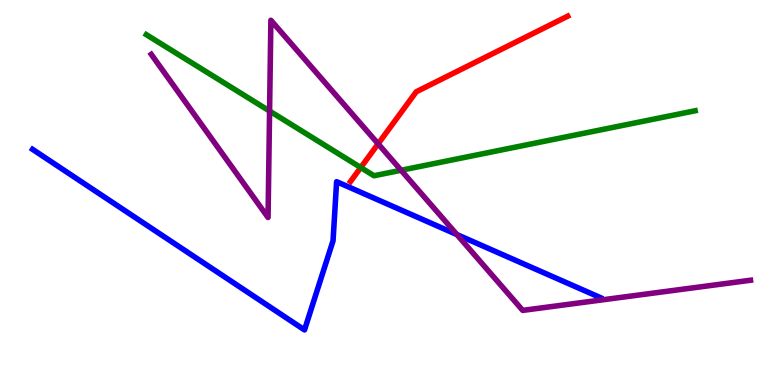[{'lines': ['blue', 'red'], 'intersections': []}, {'lines': ['green', 'red'], 'intersections': [{'x': 4.65, 'y': 5.65}]}, {'lines': ['purple', 'red'], 'intersections': [{'x': 4.88, 'y': 6.26}]}, {'lines': ['blue', 'green'], 'intersections': []}, {'lines': ['blue', 'purple'], 'intersections': [{'x': 5.9, 'y': 3.91}]}, {'lines': ['green', 'purple'], 'intersections': [{'x': 3.48, 'y': 7.12}, {'x': 5.18, 'y': 5.58}]}]